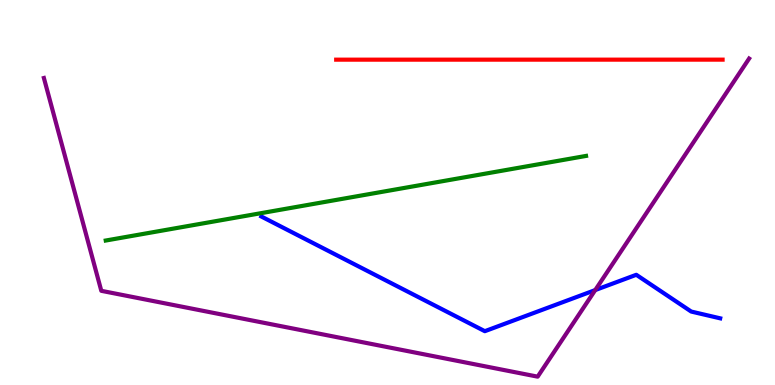[{'lines': ['blue', 'red'], 'intersections': []}, {'lines': ['green', 'red'], 'intersections': []}, {'lines': ['purple', 'red'], 'intersections': []}, {'lines': ['blue', 'green'], 'intersections': []}, {'lines': ['blue', 'purple'], 'intersections': [{'x': 7.68, 'y': 2.47}]}, {'lines': ['green', 'purple'], 'intersections': []}]